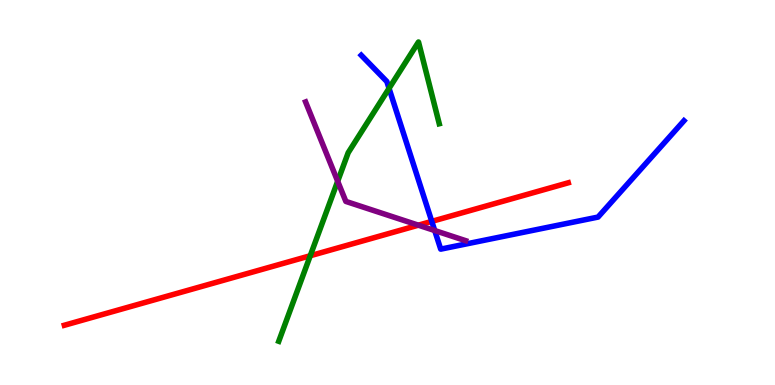[{'lines': ['blue', 'red'], 'intersections': [{'x': 5.57, 'y': 4.25}]}, {'lines': ['green', 'red'], 'intersections': [{'x': 4.0, 'y': 3.36}]}, {'lines': ['purple', 'red'], 'intersections': [{'x': 5.4, 'y': 4.15}]}, {'lines': ['blue', 'green'], 'intersections': [{'x': 5.02, 'y': 7.7}]}, {'lines': ['blue', 'purple'], 'intersections': [{'x': 5.61, 'y': 4.01}]}, {'lines': ['green', 'purple'], 'intersections': [{'x': 4.36, 'y': 5.29}]}]